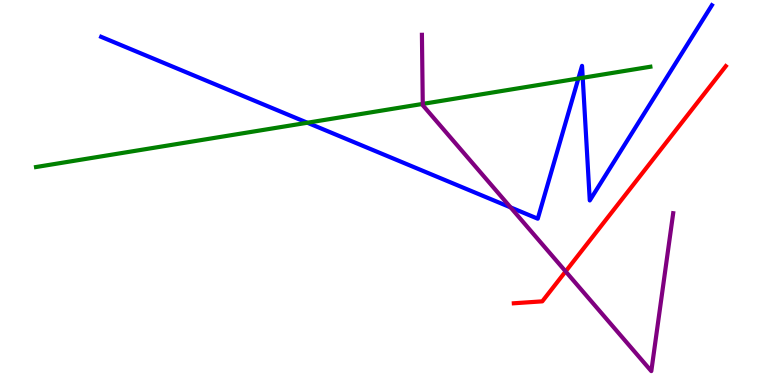[{'lines': ['blue', 'red'], 'intersections': []}, {'lines': ['green', 'red'], 'intersections': []}, {'lines': ['purple', 'red'], 'intersections': [{'x': 7.3, 'y': 2.95}]}, {'lines': ['blue', 'green'], 'intersections': [{'x': 3.97, 'y': 6.81}, {'x': 7.46, 'y': 7.96}, {'x': 7.52, 'y': 7.98}]}, {'lines': ['blue', 'purple'], 'intersections': [{'x': 6.59, 'y': 4.61}]}, {'lines': ['green', 'purple'], 'intersections': [{'x': 5.46, 'y': 7.3}]}]